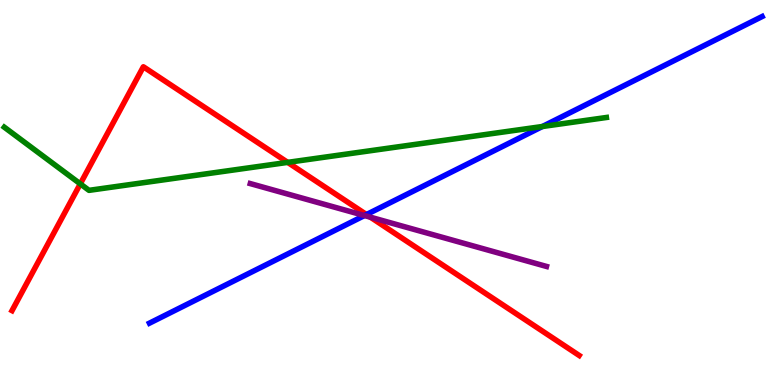[{'lines': ['blue', 'red'], 'intersections': [{'x': 4.73, 'y': 4.43}]}, {'lines': ['green', 'red'], 'intersections': [{'x': 1.04, 'y': 5.22}, {'x': 3.71, 'y': 5.78}]}, {'lines': ['purple', 'red'], 'intersections': [{'x': 4.78, 'y': 4.36}]}, {'lines': ['blue', 'green'], 'intersections': [{'x': 7.0, 'y': 6.71}]}, {'lines': ['blue', 'purple'], 'intersections': [{'x': 4.7, 'y': 4.4}]}, {'lines': ['green', 'purple'], 'intersections': []}]